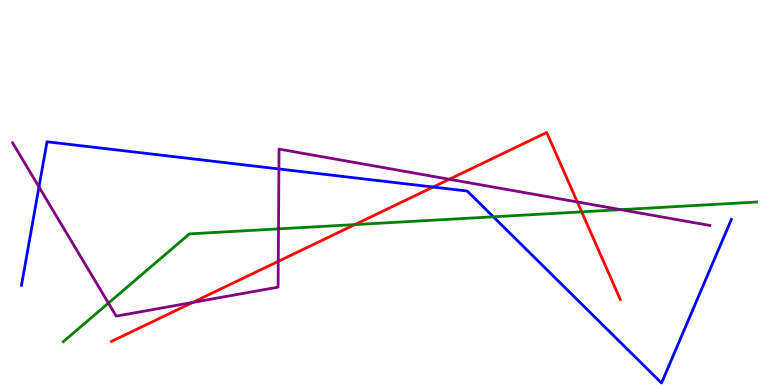[{'lines': ['blue', 'red'], 'intersections': [{'x': 5.59, 'y': 5.14}]}, {'lines': ['green', 'red'], 'intersections': [{'x': 4.58, 'y': 4.17}, {'x': 7.51, 'y': 4.5}]}, {'lines': ['purple', 'red'], 'intersections': [{'x': 2.49, 'y': 2.14}, {'x': 3.59, 'y': 3.21}, {'x': 5.8, 'y': 5.34}, {'x': 7.45, 'y': 4.75}]}, {'lines': ['blue', 'green'], 'intersections': [{'x': 6.37, 'y': 4.37}]}, {'lines': ['blue', 'purple'], 'intersections': [{'x': 0.503, 'y': 5.14}, {'x': 3.6, 'y': 5.61}]}, {'lines': ['green', 'purple'], 'intersections': [{'x': 1.4, 'y': 2.13}, {'x': 3.59, 'y': 4.06}, {'x': 8.01, 'y': 4.55}]}]